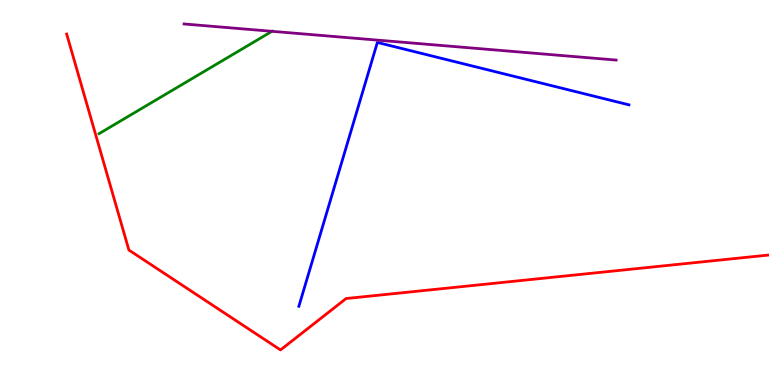[{'lines': ['blue', 'red'], 'intersections': []}, {'lines': ['green', 'red'], 'intersections': []}, {'lines': ['purple', 'red'], 'intersections': []}, {'lines': ['blue', 'green'], 'intersections': []}, {'lines': ['blue', 'purple'], 'intersections': []}, {'lines': ['green', 'purple'], 'intersections': [{'x': 3.51, 'y': 9.19}]}]